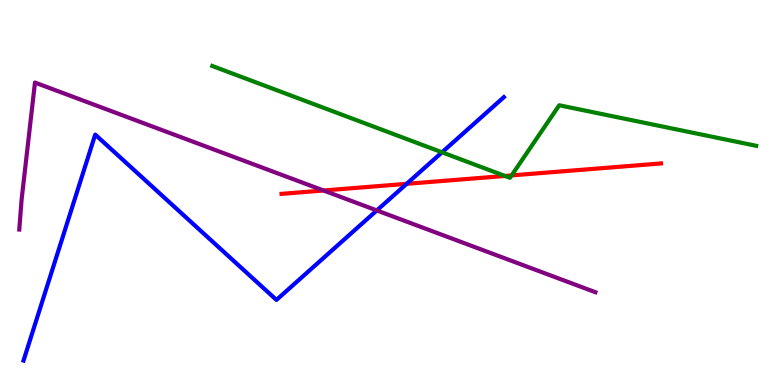[{'lines': ['blue', 'red'], 'intersections': [{'x': 5.25, 'y': 5.23}]}, {'lines': ['green', 'red'], 'intersections': [{'x': 6.52, 'y': 5.43}, {'x': 6.6, 'y': 5.44}]}, {'lines': ['purple', 'red'], 'intersections': [{'x': 4.17, 'y': 5.05}]}, {'lines': ['blue', 'green'], 'intersections': [{'x': 5.7, 'y': 6.04}]}, {'lines': ['blue', 'purple'], 'intersections': [{'x': 4.86, 'y': 4.53}]}, {'lines': ['green', 'purple'], 'intersections': []}]